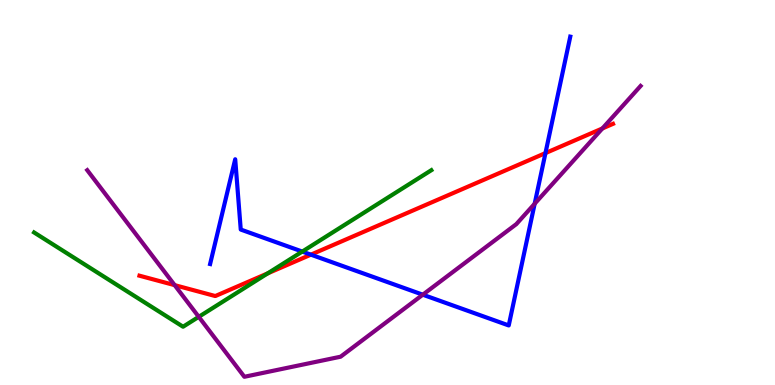[{'lines': ['blue', 'red'], 'intersections': [{'x': 4.01, 'y': 3.39}, {'x': 7.04, 'y': 6.02}]}, {'lines': ['green', 'red'], 'intersections': [{'x': 3.45, 'y': 2.9}]}, {'lines': ['purple', 'red'], 'intersections': [{'x': 2.25, 'y': 2.59}, {'x': 7.77, 'y': 6.66}]}, {'lines': ['blue', 'green'], 'intersections': [{'x': 3.9, 'y': 3.47}]}, {'lines': ['blue', 'purple'], 'intersections': [{'x': 5.46, 'y': 2.35}, {'x': 6.9, 'y': 4.71}]}, {'lines': ['green', 'purple'], 'intersections': [{'x': 2.56, 'y': 1.77}]}]